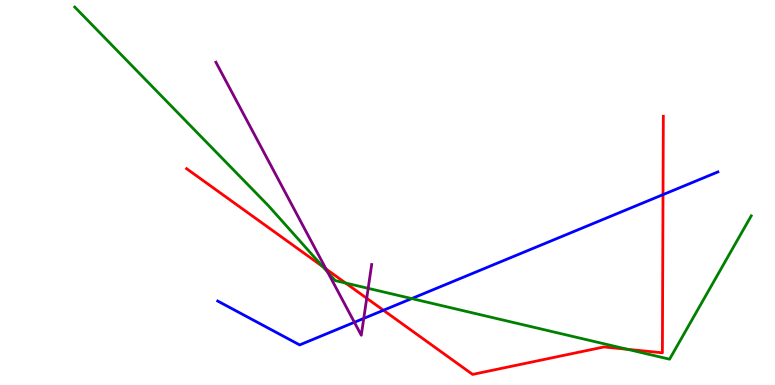[{'lines': ['blue', 'red'], 'intersections': [{'x': 4.95, 'y': 1.94}, {'x': 8.56, 'y': 4.94}]}, {'lines': ['green', 'red'], 'intersections': [{'x': 4.17, 'y': 3.07}, {'x': 4.46, 'y': 2.65}, {'x': 8.1, 'y': 0.927}]}, {'lines': ['purple', 'red'], 'intersections': [{'x': 4.21, 'y': 3.01}, {'x': 4.73, 'y': 2.25}]}, {'lines': ['blue', 'green'], 'intersections': [{'x': 5.31, 'y': 2.24}]}, {'lines': ['blue', 'purple'], 'intersections': [{'x': 4.57, 'y': 1.63}, {'x': 4.69, 'y': 1.73}]}, {'lines': ['green', 'purple'], 'intersections': [{'x': 4.23, 'y': 2.93}, {'x': 4.75, 'y': 2.51}]}]